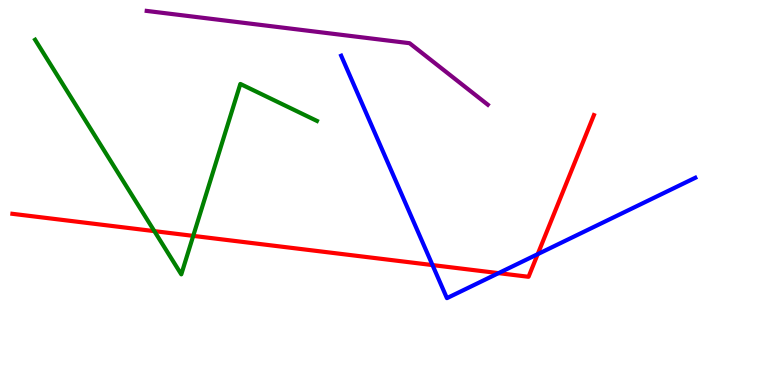[{'lines': ['blue', 'red'], 'intersections': [{'x': 5.58, 'y': 3.12}, {'x': 6.43, 'y': 2.91}, {'x': 6.94, 'y': 3.4}]}, {'lines': ['green', 'red'], 'intersections': [{'x': 1.99, 'y': 4.0}, {'x': 2.49, 'y': 3.87}]}, {'lines': ['purple', 'red'], 'intersections': []}, {'lines': ['blue', 'green'], 'intersections': []}, {'lines': ['blue', 'purple'], 'intersections': []}, {'lines': ['green', 'purple'], 'intersections': []}]